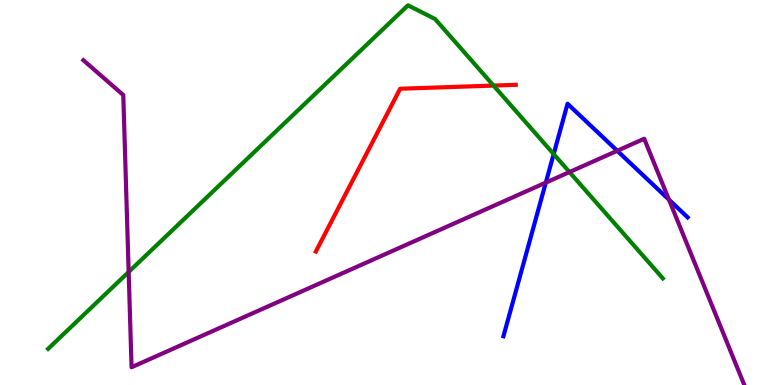[{'lines': ['blue', 'red'], 'intersections': []}, {'lines': ['green', 'red'], 'intersections': [{'x': 6.37, 'y': 7.78}]}, {'lines': ['purple', 'red'], 'intersections': []}, {'lines': ['blue', 'green'], 'intersections': [{'x': 7.14, 'y': 6.0}]}, {'lines': ['blue', 'purple'], 'intersections': [{'x': 7.04, 'y': 5.26}, {'x': 7.96, 'y': 6.08}, {'x': 8.63, 'y': 4.81}]}, {'lines': ['green', 'purple'], 'intersections': [{'x': 1.66, 'y': 2.94}, {'x': 7.35, 'y': 5.53}]}]